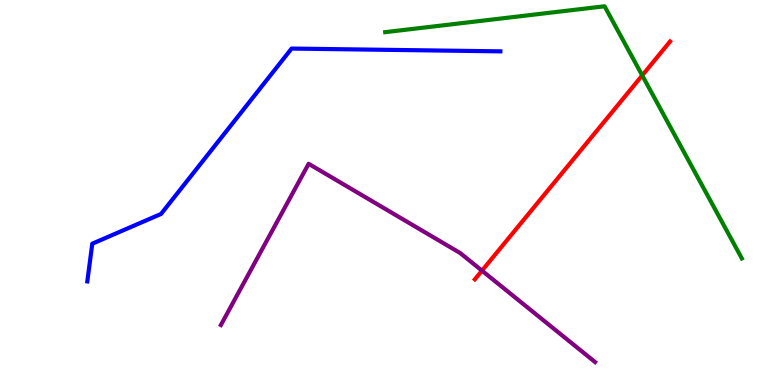[{'lines': ['blue', 'red'], 'intersections': []}, {'lines': ['green', 'red'], 'intersections': [{'x': 8.29, 'y': 8.04}]}, {'lines': ['purple', 'red'], 'intersections': [{'x': 6.22, 'y': 2.97}]}, {'lines': ['blue', 'green'], 'intersections': []}, {'lines': ['blue', 'purple'], 'intersections': []}, {'lines': ['green', 'purple'], 'intersections': []}]